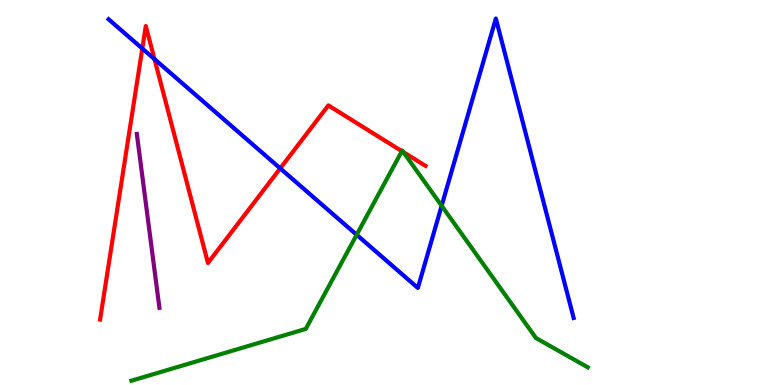[{'lines': ['blue', 'red'], 'intersections': [{'x': 1.84, 'y': 8.74}, {'x': 1.99, 'y': 8.46}, {'x': 3.62, 'y': 5.63}]}, {'lines': ['green', 'red'], 'intersections': [{'x': 5.19, 'y': 6.07}, {'x': 5.2, 'y': 6.05}]}, {'lines': ['purple', 'red'], 'intersections': []}, {'lines': ['blue', 'green'], 'intersections': [{'x': 4.6, 'y': 3.9}, {'x': 5.7, 'y': 4.66}]}, {'lines': ['blue', 'purple'], 'intersections': []}, {'lines': ['green', 'purple'], 'intersections': []}]